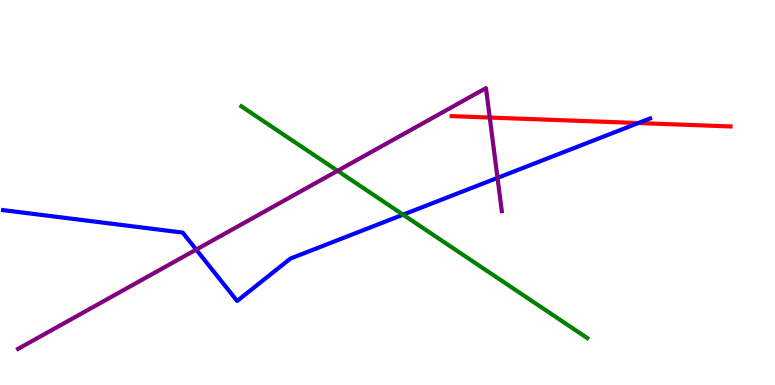[{'lines': ['blue', 'red'], 'intersections': [{'x': 8.24, 'y': 6.8}]}, {'lines': ['green', 'red'], 'intersections': []}, {'lines': ['purple', 'red'], 'intersections': [{'x': 6.32, 'y': 6.95}]}, {'lines': ['blue', 'green'], 'intersections': [{'x': 5.2, 'y': 4.42}]}, {'lines': ['blue', 'purple'], 'intersections': [{'x': 2.53, 'y': 3.52}, {'x': 6.42, 'y': 5.38}]}, {'lines': ['green', 'purple'], 'intersections': [{'x': 4.36, 'y': 5.56}]}]